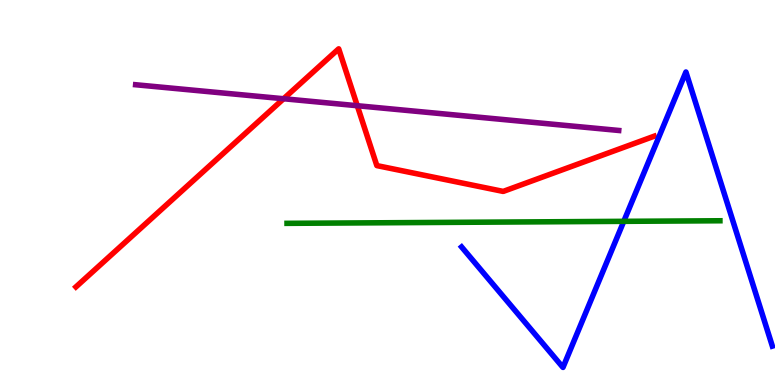[{'lines': ['blue', 'red'], 'intersections': []}, {'lines': ['green', 'red'], 'intersections': []}, {'lines': ['purple', 'red'], 'intersections': [{'x': 3.66, 'y': 7.44}, {'x': 4.61, 'y': 7.25}]}, {'lines': ['blue', 'green'], 'intersections': [{'x': 8.05, 'y': 4.25}]}, {'lines': ['blue', 'purple'], 'intersections': []}, {'lines': ['green', 'purple'], 'intersections': []}]